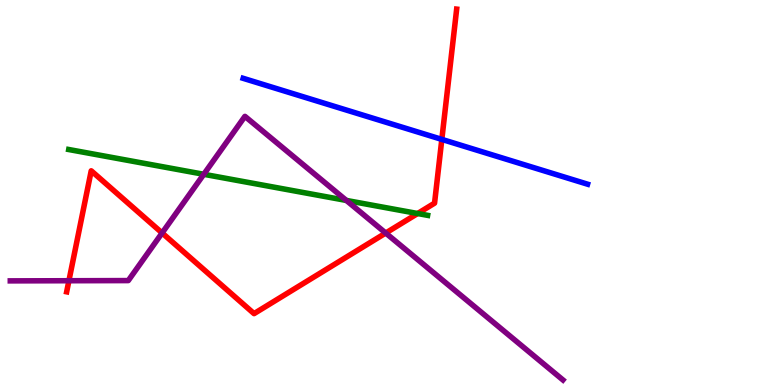[{'lines': ['blue', 'red'], 'intersections': [{'x': 5.7, 'y': 6.38}]}, {'lines': ['green', 'red'], 'intersections': [{'x': 5.39, 'y': 4.45}]}, {'lines': ['purple', 'red'], 'intersections': [{'x': 0.889, 'y': 2.71}, {'x': 2.09, 'y': 3.95}, {'x': 4.98, 'y': 3.95}]}, {'lines': ['blue', 'green'], 'intersections': []}, {'lines': ['blue', 'purple'], 'intersections': []}, {'lines': ['green', 'purple'], 'intersections': [{'x': 2.63, 'y': 5.47}, {'x': 4.47, 'y': 4.79}]}]